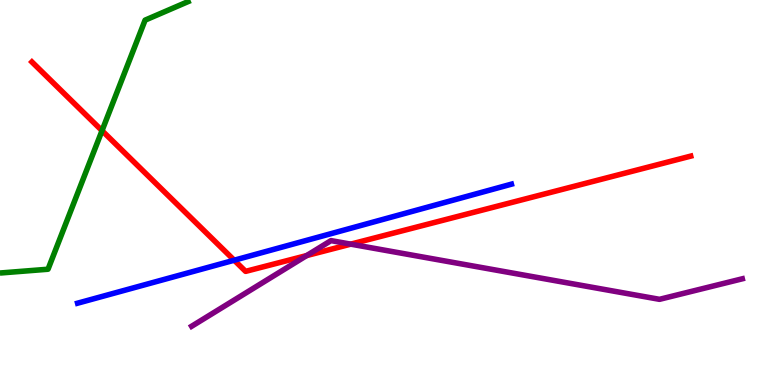[{'lines': ['blue', 'red'], 'intersections': [{'x': 3.02, 'y': 3.24}]}, {'lines': ['green', 'red'], 'intersections': [{'x': 1.32, 'y': 6.61}]}, {'lines': ['purple', 'red'], 'intersections': [{'x': 3.96, 'y': 3.36}, {'x': 4.53, 'y': 3.66}]}, {'lines': ['blue', 'green'], 'intersections': []}, {'lines': ['blue', 'purple'], 'intersections': []}, {'lines': ['green', 'purple'], 'intersections': []}]